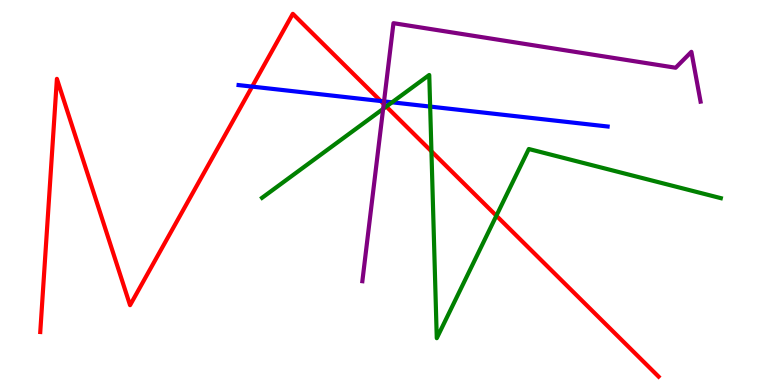[{'lines': ['blue', 'red'], 'intersections': [{'x': 3.25, 'y': 7.75}, {'x': 4.91, 'y': 7.38}]}, {'lines': ['green', 'red'], 'intersections': [{'x': 4.98, 'y': 7.23}, {'x': 5.57, 'y': 6.07}, {'x': 6.4, 'y': 4.4}]}, {'lines': ['purple', 'red'], 'intersections': [{'x': 4.95, 'y': 7.3}]}, {'lines': ['blue', 'green'], 'intersections': [{'x': 5.06, 'y': 7.34}, {'x': 5.55, 'y': 7.23}]}, {'lines': ['blue', 'purple'], 'intersections': [{'x': 4.96, 'y': 7.37}]}, {'lines': ['green', 'purple'], 'intersections': [{'x': 4.94, 'y': 7.17}]}]